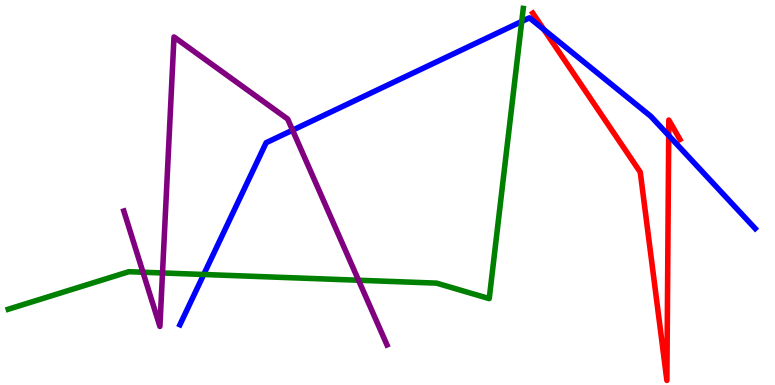[{'lines': ['blue', 'red'], 'intersections': [{'x': 7.02, 'y': 9.23}, {'x': 8.63, 'y': 6.48}]}, {'lines': ['green', 'red'], 'intersections': []}, {'lines': ['purple', 'red'], 'intersections': []}, {'lines': ['blue', 'green'], 'intersections': [{'x': 2.63, 'y': 2.87}, {'x': 6.73, 'y': 9.44}]}, {'lines': ['blue', 'purple'], 'intersections': [{'x': 3.78, 'y': 6.62}]}, {'lines': ['green', 'purple'], 'intersections': [{'x': 1.84, 'y': 2.93}, {'x': 2.1, 'y': 2.91}, {'x': 4.63, 'y': 2.72}]}]